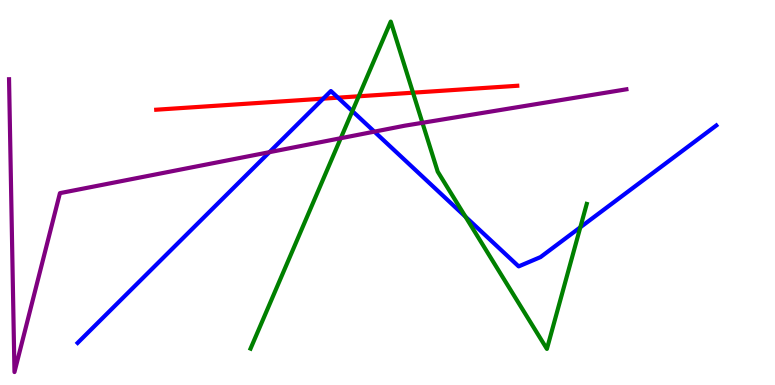[{'lines': ['blue', 'red'], 'intersections': [{'x': 4.17, 'y': 7.44}, {'x': 4.36, 'y': 7.46}]}, {'lines': ['green', 'red'], 'intersections': [{'x': 4.63, 'y': 7.5}, {'x': 5.33, 'y': 7.59}]}, {'lines': ['purple', 'red'], 'intersections': []}, {'lines': ['blue', 'green'], 'intersections': [{'x': 4.55, 'y': 7.11}, {'x': 6.01, 'y': 4.37}, {'x': 7.49, 'y': 4.1}]}, {'lines': ['blue', 'purple'], 'intersections': [{'x': 3.48, 'y': 6.05}, {'x': 4.83, 'y': 6.58}]}, {'lines': ['green', 'purple'], 'intersections': [{'x': 4.4, 'y': 6.41}, {'x': 5.45, 'y': 6.81}]}]